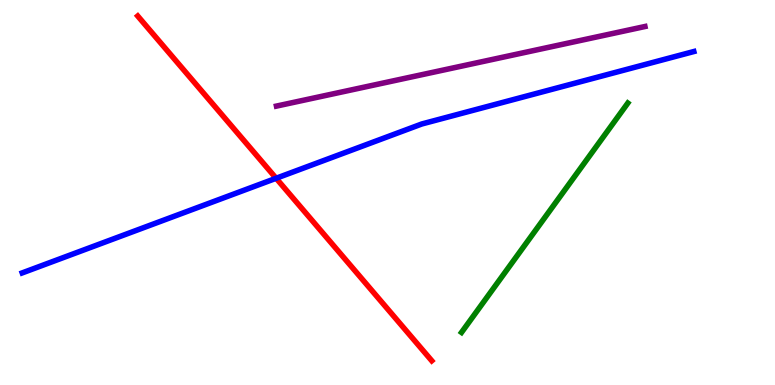[{'lines': ['blue', 'red'], 'intersections': [{'x': 3.56, 'y': 5.37}]}, {'lines': ['green', 'red'], 'intersections': []}, {'lines': ['purple', 'red'], 'intersections': []}, {'lines': ['blue', 'green'], 'intersections': []}, {'lines': ['blue', 'purple'], 'intersections': []}, {'lines': ['green', 'purple'], 'intersections': []}]